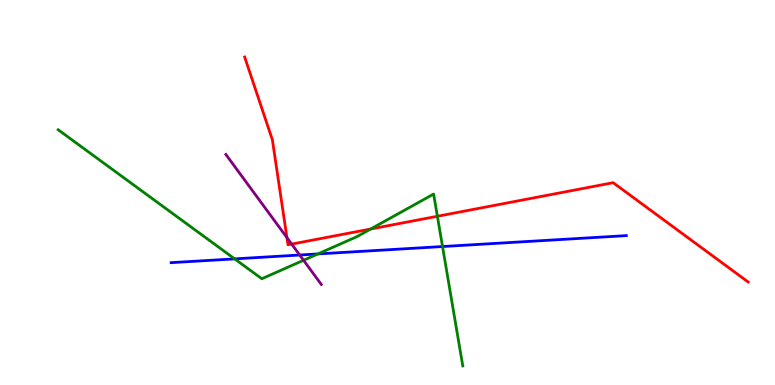[{'lines': ['blue', 'red'], 'intersections': []}, {'lines': ['green', 'red'], 'intersections': [{'x': 4.78, 'y': 4.05}, {'x': 5.64, 'y': 4.38}]}, {'lines': ['purple', 'red'], 'intersections': [{'x': 3.7, 'y': 3.83}, {'x': 3.76, 'y': 3.66}]}, {'lines': ['blue', 'green'], 'intersections': [{'x': 3.03, 'y': 3.28}, {'x': 4.1, 'y': 3.4}, {'x': 5.71, 'y': 3.6}]}, {'lines': ['blue', 'purple'], 'intersections': [{'x': 3.87, 'y': 3.38}]}, {'lines': ['green', 'purple'], 'intersections': [{'x': 3.92, 'y': 3.24}]}]